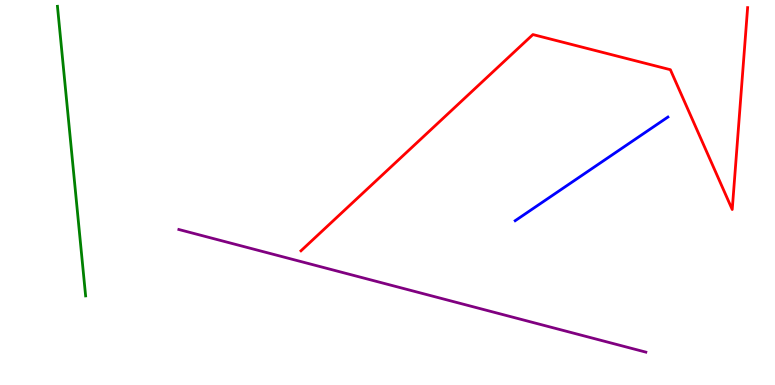[{'lines': ['blue', 'red'], 'intersections': []}, {'lines': ['green', 'red'], 'intersections': []}, {'lines': ['purple', 'red'], 'intersections': []}, {'lines': ['blue', 'green'], 'intersections': []}, {'lines': ['blue', 'purple'], 'intersections': []}, {'lines': ['green', 'purple'], 'intersections': []}]